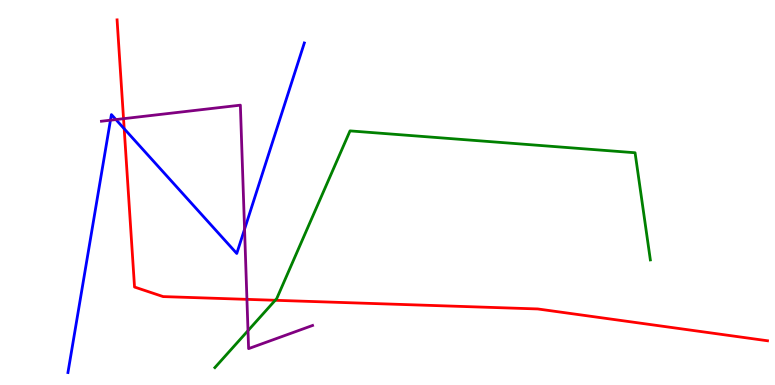[{'lines': ['blue', 'red'], 'intersections': [{'x': 1.6, 'y': 6.66}]}, {'lines': ['green', 'red'], 'intersections': [{'x': 3.55, 'y': 2.2}]}, {'lines': ['purple', 'red'], 'intersections': [{'x': 1.59, 'y': 6.92}, {'x': 3.19, 'y': 2.22}]}, {'lines': ['blue', 'green'], 'intersections': []}, {'lines': ['blue', 'purple'], 'intersections': [{'x': 1.43, 'y': 6.88}, {'x': 1.5, 'y': 6.89}, {'x': 3.16, 'y': 4.05}]}, {'lines': ['green', 'purple'], 'intersections': [{'x': 3.2, 'y': 1.41}]}]